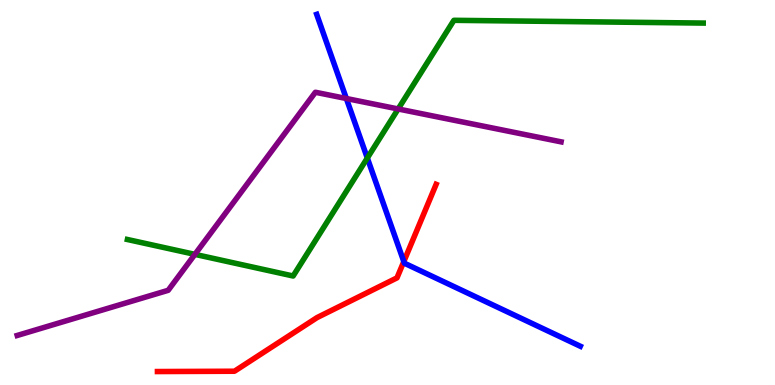[{'lines': ['blue', 'red'], 'intersections': [{'x': 5.21, 'y': 3.21}]}, {'lines': ['green', 'red'], 'intersections': []}, {'lines': ['purple', 'red'], 'intersections': []}, {'lines': ['blue', 'green'], 'intersections': [{'x': 4.74, 'y': 5.9}]}, {'lines': ['blue', 'purple'], 'intersections': [{'x': 4.47, 'y': 7.44}]}, {'lines': ['green', 'purple'], 'intersections': [{'x': 2.51, 'y': 3.39}, {'x': 5.14, 'y': 7.17}]}]